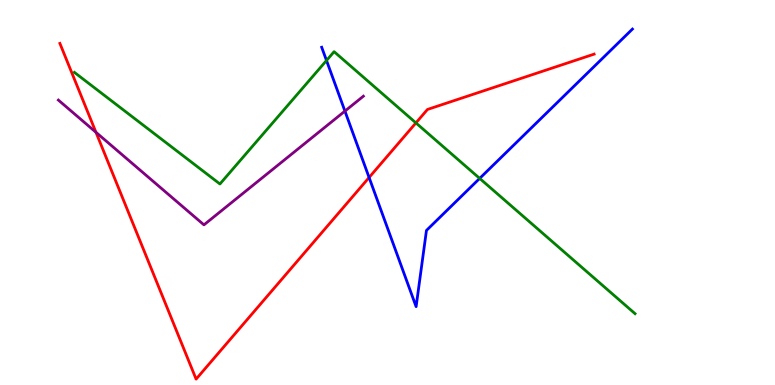[{'lines': ['blue', 'red'], 'intersections': [{'x': 4.76, 'y': 5.39}]}, {'lines': ['green', 'red'], 'intersections': [{'x': 5.37, 'y': 6.81}]}, {'lines': ['purple', 'red'], 'intersections': [{'x': 1.24, 'y': 6.56}]}, {'lines': ['blue', 'green'], 'intersections': [{'x': 4.21, 'y': 8.43}, {'x': 6.19, 'y': 5.37}]}, {'lines': ['blue', 'purple'], 'intersections': [{'x': 4.45, 'y': 7.11}]}, {'lines': ['green', 'purple'], 'intersections': []}]